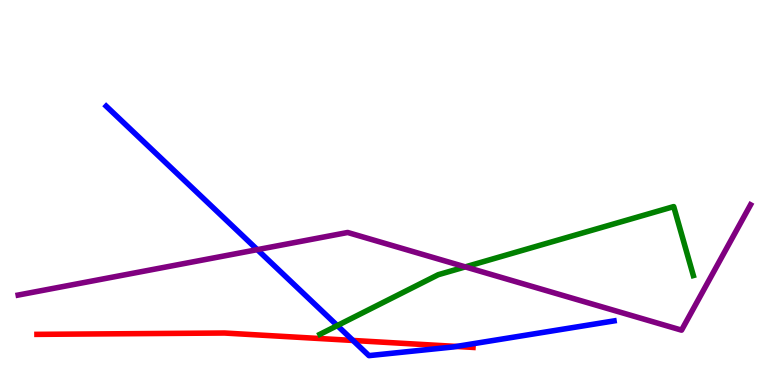[{'lines': ['blue', 'red'], 'intersections': [{'x': 4.55, 'y': 1.16}, {'x': 5.89, 'y': 1.0}]}, {'lines': ['green', 'red'], 'intersections': []}, {'lines': ['purple', 'red'], 'intersections': []}, {'lines': ['blue', 'green'], 'intersections': [{'x': 4.35, 'y': 1.54}]}, {'lines': ['blue', 'purple'], 'intersections': [{'x': 3.32, 'y': 3.52}]}, {'lines': ['green', 'purple'], 'intersections': [{'x': 6.0, 'y': 3.07}]}]